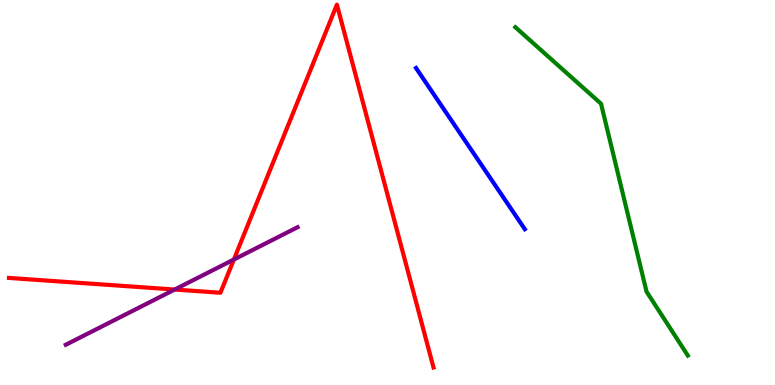[{'lines': ['blue', 'red'], 'intersections': []}, {'lines': ['green', 'red'], 'intersections': []}, {'lines': ['purple', 'red'], 'intersections': [{'x': 2.25, 'y': 2.48}, {'x': 3.02, 'y': 3.26}]}, {'lines': ['blue', 'green'], 'intersections': []}, {'lines': ['blue', 'purple'], 'intersections': []}, {'lines': ['green', 'purple'], 'intersections': []}]